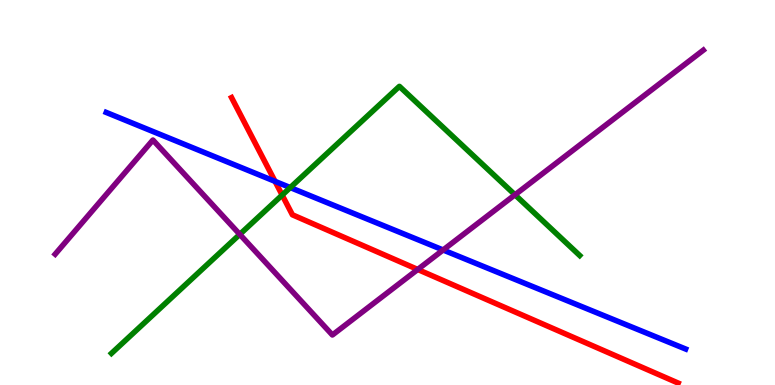[{'lines': ['blue', 'red'], 'intersections': [{'x': 3.55, 'y': 5.29}]}, {'lines': ['green', 'red'], 'intersections': [{'x': 3.64, 'y': 4.93}]}, {'lines': ['purple', 'red'], 'intersections': [{'x': 5.39, 'y': 3.0}]}, {'lines': ['blue', 'green'], 'intersections': [{'x': 3.75, 'y': 5.13}]}, {'lines': ['blue', 'purple'], 'intersections': [{'x': 5.72, 'y': 3.51}]}, {'lines': ['green', 'purple'], 'intersections': [{'x': 3.09, 'y': 3.91}, {'x': 6.65, 'y': 4.94}]}]